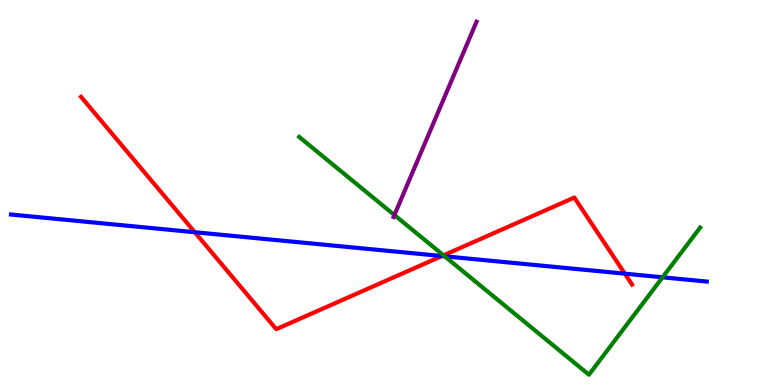[{'lines': ['blue', 'red'], 'intersections': [{'x': 2.51, 'y': 3.97}, {'x': 5.7, 'y': 3.35}, {'x': 8.06, 'y': 2.89}]}, {'lines': ['green', 'red'], 'intersections': [{'x': 5.72, 'y': 3.37}]}, {'lines': ['purple', 'red'], 'intersections': []}, {'lines': ['blue', 'green'], 'intersections': [{'x': 5.74, 'y': 3.34}, {'x': 8.55, 'y': 2.8}]}, {'lines': ['blue', 'purple'], 'intersections': []}, {'lines': ['green', 'purple'], 'intersections': [{'x': 5.09, 'y': 4.41}]}]